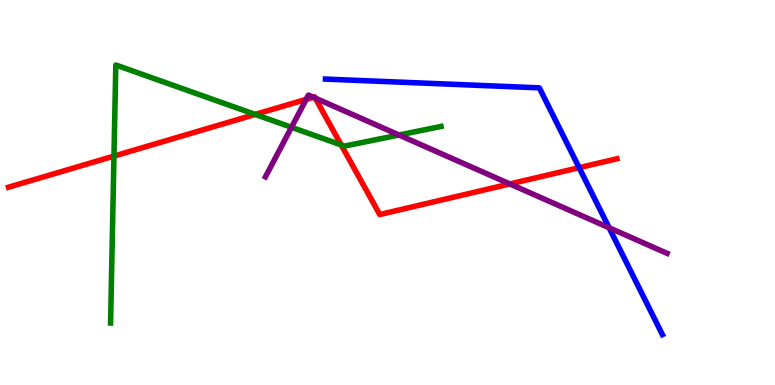[{'lines': ['blue', 'red'], 'intersections': [{'x': 7.47, 'y': 5.64}]}, {'lines': ['green', 'red'], 'intersections': [{'x': 1.47, 'y': 5.95}, {'x': 3.29, 'y': 7.03}, {'x': 4.4, 'y': 6.24}]}, {'lines': ['purple', 'red'], 'intersections': [{'x': 3.95, 'y': 7.42}, {'x': 4.04, 'y': 7.47}, {'x': 4.07, 'y': 7.45}, {'x': 6.58, 'y': 5.22}]}, {'lines': ['blue', 'green'], 'intersections': []}, {'lines': ['blue', 'purple'], 'intersections': [{'x': 7.86, 'y': 4.08}]}, {'lines': ['green', 'purple'], 'intersections': [{'x': 3.76, 'y': 6.69}, {'x': 5.15, 'y': 6.49}]}]